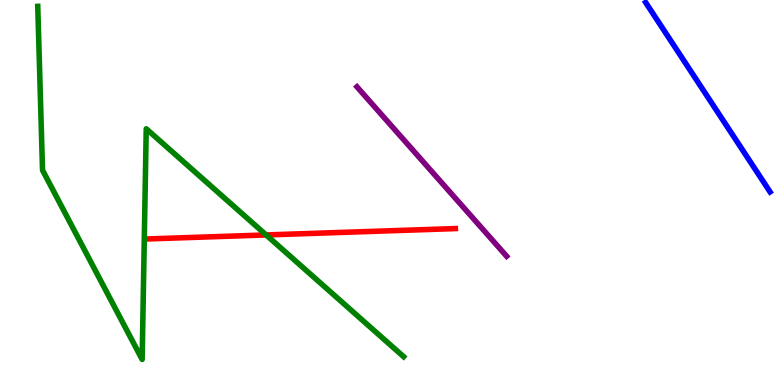[{'lines': ['blue', 'red'], 'intersections': []}, {'lines': ['green', 'red'], 'intersections': [{'x': 3.43, 'y': 3.9}]}, {'lines': ['purple', 'red'], 'intersections': []}, {'lines': ['blue', 'green'], 'intersections': []}, {'lines': ['blue', 'purple'], 'intersections': []}, {'lines': ['green', 'purple'], 'intersections': []}]